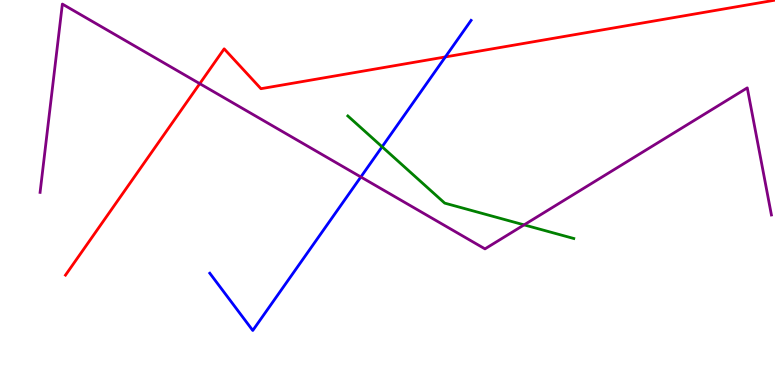[{'lines': ['blue', 'red'], 'intersections': [{'x': 5.75, 'y': 8.52}]}, {'lines': ['green', 'red'], 'intersections': []}, {'lines': ['purple', 'red'], 'intersections': [{'x': 2.58, 'y': 7.83}]}, {'lines': ['blue', 'green'], 'intersections': [{'x': 4.93, 'y': 6.19}]}, {'lines': ['blue', 'purple'], 'intersections': [{'x': 4.66, 'y': 5.4}]}, {'lines': ['green', 'purple'], 'intersections': [{'x': 6.76, 'y': 4.16}]}]